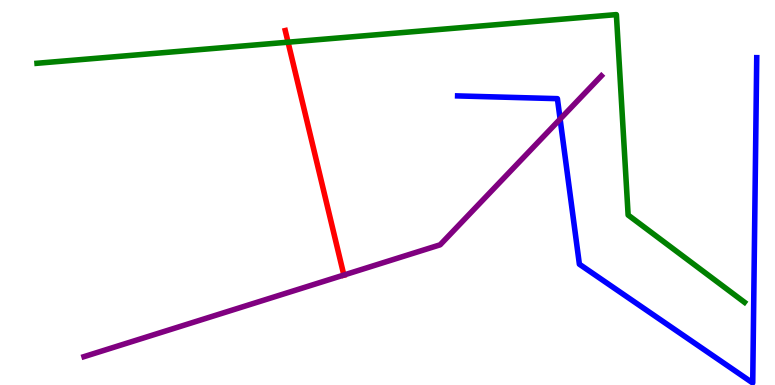[{'lines': ['blue', 'red'], 'intersections': []}, {'lines': ['green', 'red'], 'intersections': [{'x': 3.72, 'y': 8.9}]}, {'lines': ['purple', 'red'], 'intersections': [{'x': 4.44, 'y': 2.86}]}, {'lines': ['blue', 'green'], 'intersections': []}, {'lines': ['blue', 'purple'], 'intersections': [{'x': 7.23, 'y': 6.91}]}, {'lines': ['green', 'purple'], 'intersections': []}]